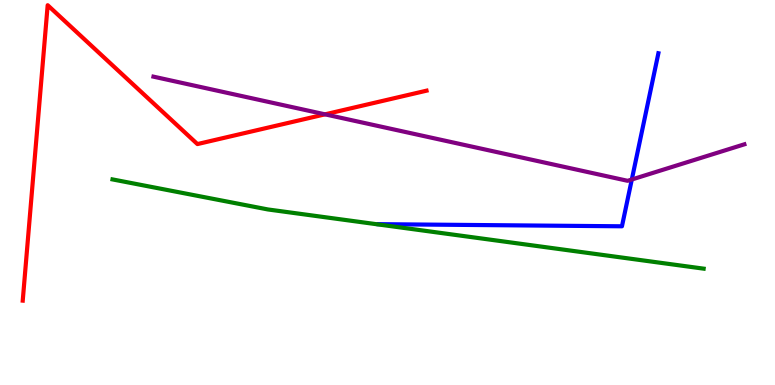[{'lines': ['blue', 'red'], 'intersections': []}, {'lines': ['green', 'red'], 'intersections': []}, {'lines': ['purple', 'red'], 'intersections': [{'x': 4.19, 'y': 7.03}]}, {'lines': ['blue', 'green'], 'intersections': []}, {'lines': ['blue', 'purple'], 'intersections': [{'x': 8.15, 'y': 5.34}]}, {'lines': ['green', 'purple'], 'intersections': []}]